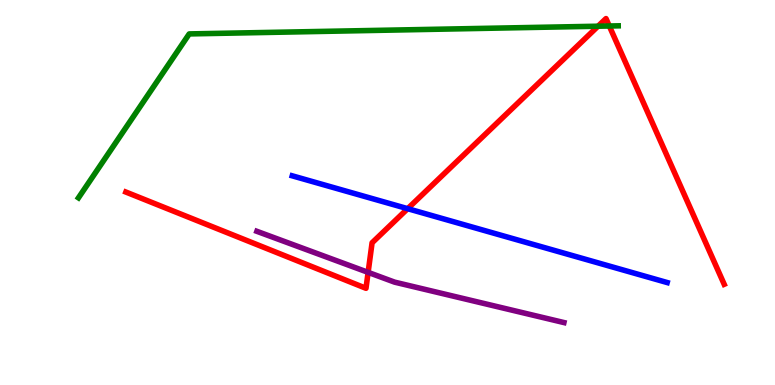[{'lines': ['blue', 'red'], 'intersections': [{'x': 5.26, 'y': 4.58}]}, {'lines': ['green', 'red'], 'intersections': [{'x': 7.72, 'y': 9.32}, {'x': 7.86, 'y': 9.32}]}, {'lines': ['purple', 'red'], 'intersections': [{'x': 4.75, 'y': 2.93}]}, {'lines': ['blue', 'green'], 'intersections': []}, {'lines': ['blue', 'purple'], 'intersections': []}, {'lines': ['green', 'purple'], 'intersections': []}]